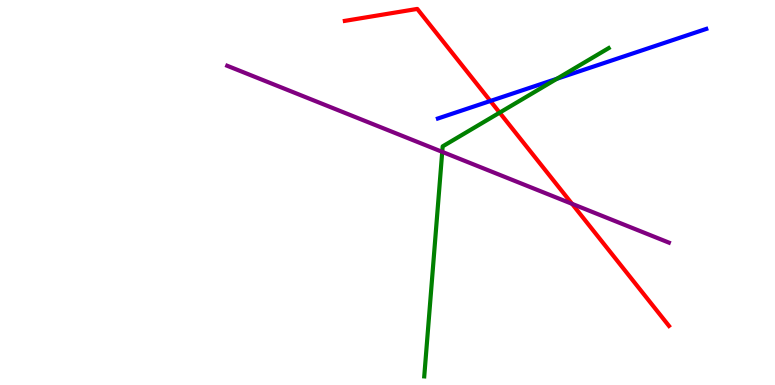[{'lines': ['blue', 'red'], 'intersections': [{'x': 6.33, 'y': 7.38}]}, {'lines': ['green', 'red'], 'intersections': [{'x': 6.45, 'y': 7.07}]}, {'lines': ['purple', 'red'], 'intersections': [{'x': 7.38, 'y': 4.71}]}, {'lines': ['blue', 'green'], 'intersections': [{'x': 7.19, 'y': 7.95}]}, {'lines': ['blue', 'purple'], 'intersections': []}, {'lines': ['green', 'purple'], 'intersections': [{'x': 5.71, 'y': 6.06}]}]